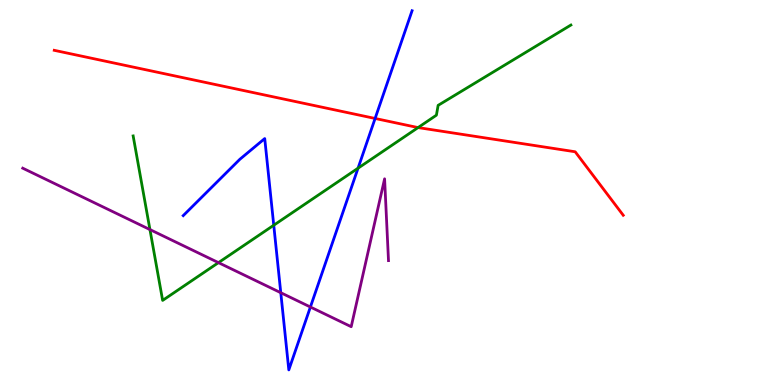[{'lines': ['blue', 'red'], 'intersections': [{'x': 4.84, 'y': 6.92}]}, {'lines': ['green', 'red'], 'intersections': [{'x': 5.39, 'y': 6.69}]}, {'lines': ['purple', 'red'], 'intersections': []}, {'lines': ['blue', 'green'], 'intersections': [{'x': 3.53, 'y': 4.15}, {'x': 4.62, 'y': 5.63}]}, {'lines': ['blue', 'purple'], 'intersections': [{'x': 3.62, 'y': 2.4}, {'x': 4.01, 'y': 2.03}]}, {'lines': ['green', 'purple'], 'intersections': [{'x': 1.93, 'y': 4.04}, {'x': 2.82, 'y': 3.18}]}]